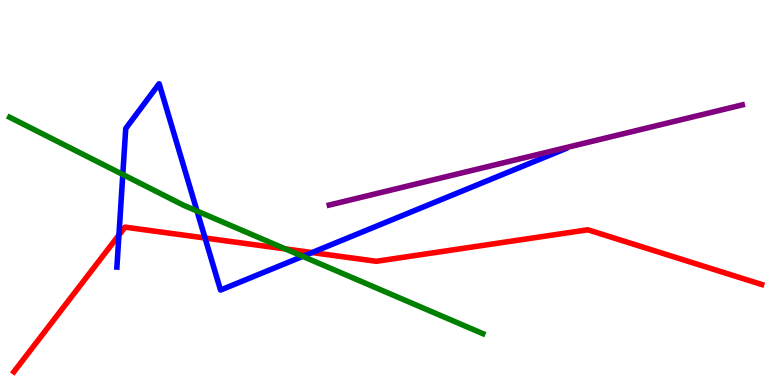[{'lines': ['blue', 'red'], 'intersections': [{'x': 1.53, 'y': 3.89}, {'x': 2.65, 'y': 3.82}, {'x': 4.03, 'y': 3.44}]}, {'lines': ['green', 'red'], 'intersections': [{'x': 3.68, 'y': 3.53}]}, {'lines': ['purple', 'red'], 'intersections': []}, {'lines': ['blue', 'green'], 'intersections': [{'x': 1.58, 'y': 5.47}, {'x': 2.54, 'y': 4.52}, {'x': 3.91, 'y': 3.34}]}, {'lines': ['blue', 'purple'], 'intersections': []}, {'lines': ['green', 'purple'], 'intersections': []}]